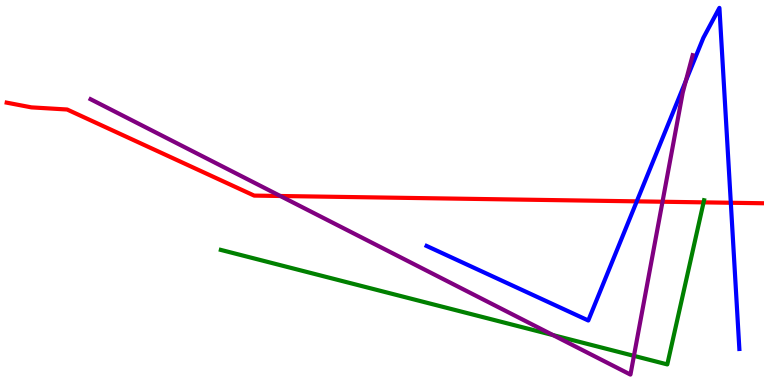[{'lines': ['blue', 'red'], 'intersections': [{'x': 8.22, 'y': 4.77}, {'x': 9.43, 'y': 4.73}]}, {'lines': ['green', 'red'], 'intersections': [{'x': 9.08, 'y': 4.74}]}, {'lines': ['purple', 'red'], 'intersections': [{'x': 3.62, 'y': 4.91}, {'x': 8.55, 'y': 4.76}]}, {'lines': ['blue', 'green'], 'intersections': []}, {'lines': ['blue', 'purple'], 'intersections': [{'x': 8.85, 'y': 7.9}]}, {'lines': ['green', 'purple'], 'intersections': [{'x': 7.14, 'y': 1.3}, {'x': 8.18, 'y': 0.757}]}]